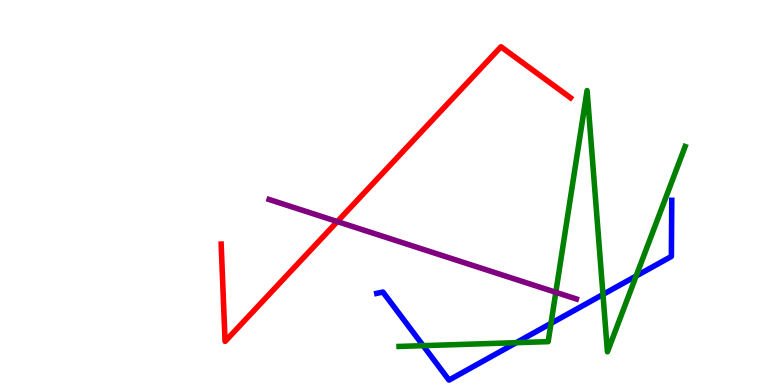[{'lines': ['blue', 'red'], 'intersections': []}, {'lines': ['green', 'red'], 'intersections': []}, {'lines': ['purple', 'red'], 'intersections': [{'x': 4.35, 'y': 4.24}]}, {'lines': ['blue', 'green'], 'intersections': [{'x': 5.46, 'y': 1.02}, {'x': 6.66, 'y': 1.1}, {'x': 7.11, 'y': 1.6}, {'x': 7.78, 'y': 2.35}, {'x': 8.21, 'y': 2.83}]}, {'lines': ['blue', 'purple'], 'intersections': []}, {'lines': ['green', 'purple'], 'intersections': [{'x': 7.17, 'y': 2.41}]}]